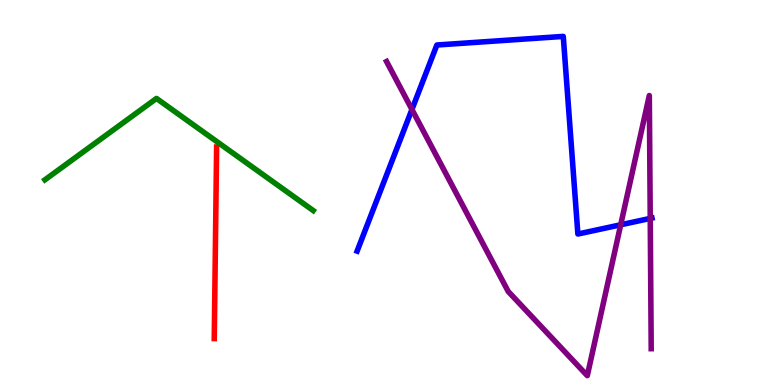[{'lines': ['blue', 'red'], 'intersections': []}, {'lines': ['green', 'red'], 'intersections': []}, {'lines': ['purple', 'red'], 'intersections': []}, {'lines': ['blue', 'green'], 'intersections': []}, {'lines': ['blue', 'purple'], 'intersections': [{'x': 5.32, 'y': 7.16}, {'x': 8.01, 'y': 4.16}, {'x': 8.39, 'y': 4.33}]}, {'lines': ['green', 'purple'], 'intersections': []}]